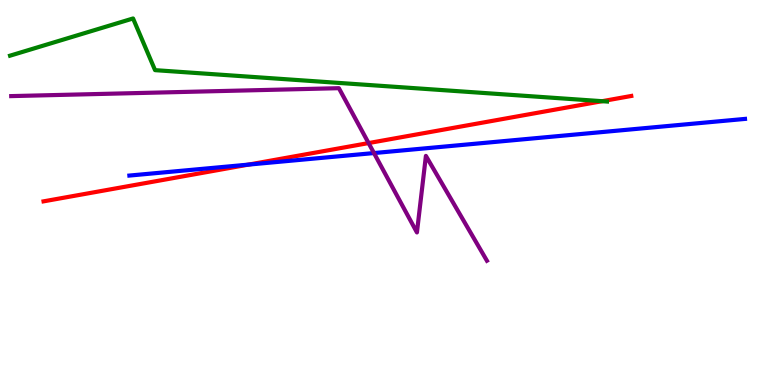[{'lines': ['blue', 'red'], 'intersections': [{'x': 3.21, 'y': 5.72}]}, {'lines': ['green', 'red'], 'intersections': [{'x': 7.77, 'y': 7.37}]}, {'lines': ['purple', 'red'], 'intersections': [{'x': 4.76, 'y': 6.28}]}, {'lines': ['blue', 'green'], 'intersections': []}, {'lines': ['blue', 'purple'], 'intersections': [{'x': 4.83, 'y': 6.02}]}, {'lines': ['green', 'purple'], 'intersections': []}]